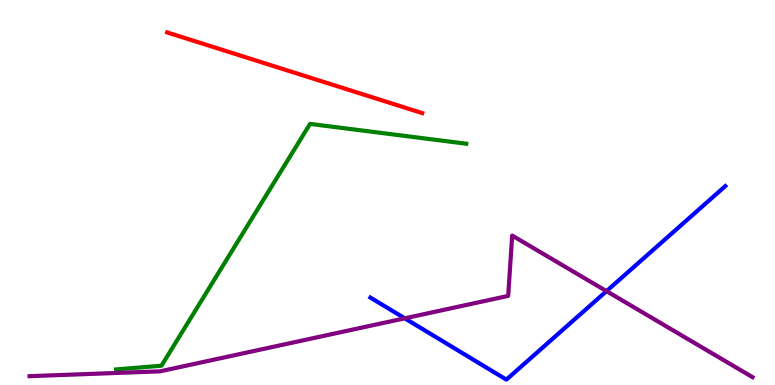[{'lines': ['blue', 'red'], 'intersections': []}, {'lines': ['green', 'red'], 'intersections': []}, {'lines': ['purple', 'red'], 'intersections': []}, {'lines': ['blue', 'green'], 'intersections': []}, {'lines': ['blue', 'purple'], 'intersections': [{'x': 5.22, 'y': 1.73}, {'x': 7.83, 'y': 2.44}]}, {'lines': ['green', 'purple'], 'intersections': []}]